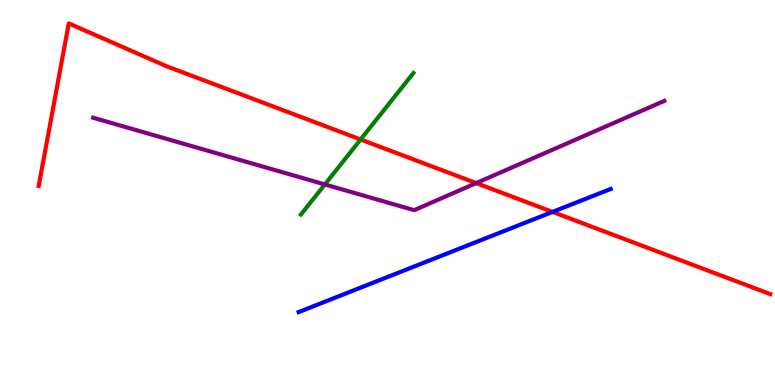[{'lines': ['blue', 'red'], 'intersections': [{'x': 7.13, 'y': 4.5}]}, {'lines': ['green', 'red'], 'intersections': [{'x': 4.65, 'y': 6.38}]}, {'lines': ['purple', 'red'], 'intersections': [{'x': 6.14, 'y': 5.24}]}, {'lines': ['blue', 'green'], 'intersections': []}, {'lines': ['blue', 'purple'], 'intersections': []}, {'lines': ['green', 'purple'], 'intersections': [{'x': 4.19, 'y': 5.21}]}]